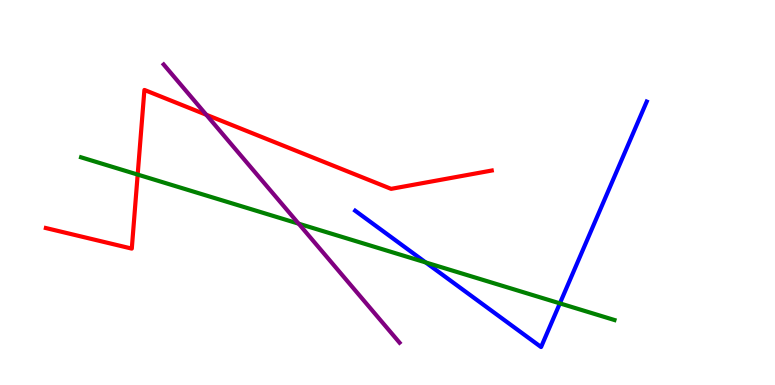[{'lines': ['blue', 'red'], 'intersections': []}, {'lines': ['green', 'red'], 'intersections': [{'x': 1.78, 'y': 5.47}]}, {'lines': ['purple', 'red'], 'intersections': [{'x': 2.66, 'y': 7.02}]}, {'lines': ['blue', 'green'], 'intersections': [{'x': 5.49, 'y': 3.18}, {'x': 7.22, 'y': 2.12}]}, {'lines': ['blue', 'purple'], 'intersections': []}, {'lines': ['green', 'purple'], 'intersections': [{'x': 3.85, 'y': 4.19}]}]